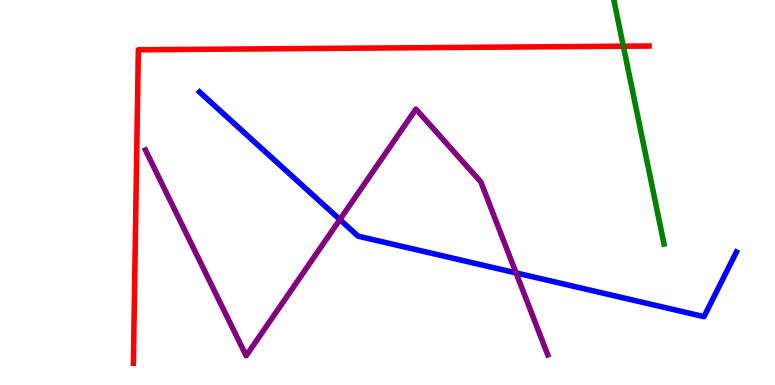[{'lines': ['blue', 'red'], 'intersections': []}, {'lines': ['green', 'red'], 'intersections': [{'x': 8.04, 'y': 8.8}]}, {'lines': ['purple', 'red'], 'intersections': []}, {'lines': ['blue', 'green'], 'intersections': []}, {'lines': ['blue', 'purple'], 'intersections': [{'x': 4.39, 'y': 4.3}, {'x': 6.66, 'y': 2.91}]}, {'lines': ['green', 'purple'], 'intersections': []}]